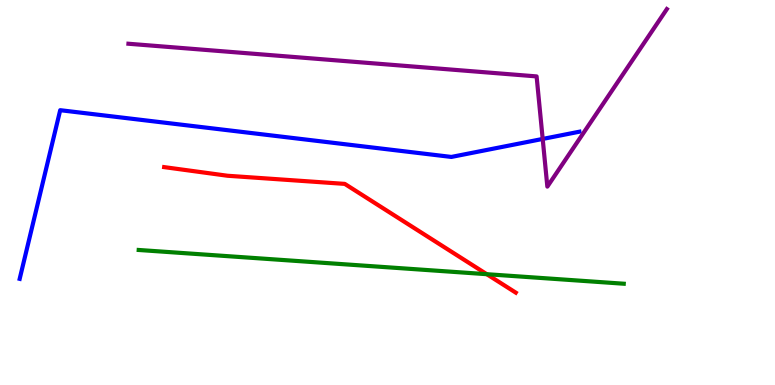[{'lines': ['blue', 'red'], 'intersections': []}, {'lines': ['green', 'red'], 'intersections': [{'x': 6.28, 'y': 2.88}]}, {'lines': ['purple', 'red'], 'intersections': []}, {'lines': ['blue', 'green'], 'intersections': []}, {'lines': ['blue', 'purple'], 'intersections': [{'x': 7.0, 'y': 6.39}]}, {'lines': ['green', 'purple'], 'intersections': []}]